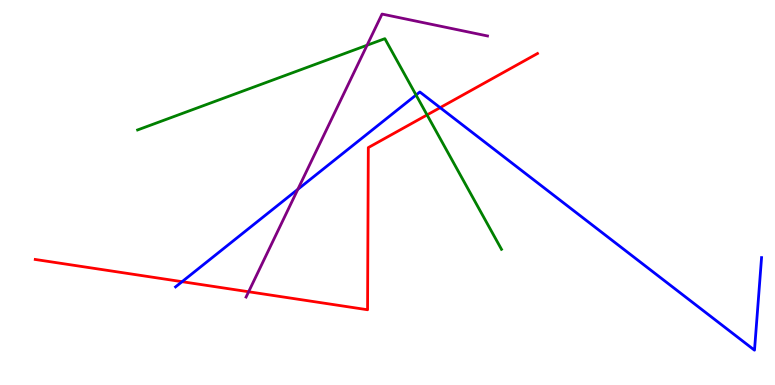[{'lines': ['blue', 'red'], 'intersections': [{'x': 2.35, 'y': 2.68}, {'x': 5.68, 'y': 7.2}]}, {'lines': ['green', 'red'], 'intersections': [{'x': 5.51, 'y': 7.02}]}, {'lines': ['purple', 'red'], 'intersections': [{'x': 3.21, 'y': 2.42}]}, {'lines': ['blue', 'green'], 'intersections': [{'x': 5.37, 'y': 7.53}]}, {'lines': ['blue', 'purple'], 'intersections': [{'x': 3.84, 'y': 5.08}]}, {'lines': ['green', 'purple'], 'intersections': [{'x': 4.74, 'y': 8.83}]}]